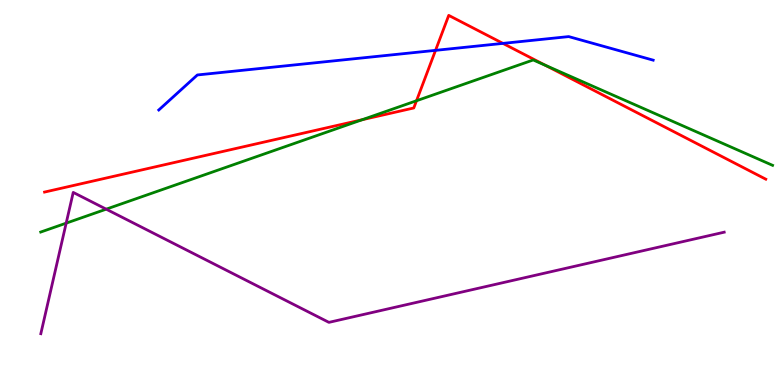[{'lines': ['blue', 'red'], 'intersections': [{'x': 5.62, 'y': 8.69}, {'x': 6.49, 'y': 8.87}]}, {'lines': ['green', 'red'], 'intersections': [{'x': 4.67, 'y': 6.89}, {'x': 5.37, 'y': 7.38}, {'x': 7.04, 'y': 8.3}]}, {'lines': ['purple', 'red'], 'intersections': []}, {'lines': ['blue', 'green'], 'intersections': []}, {'lines': ['blue', 'purple'], 'intersections': []}, {'lines': ['green', 'purple'], 'intersections': [{'x': 0.854, 'y': 4.2}, {'x': 1.37, 'y': 4.57}]}]